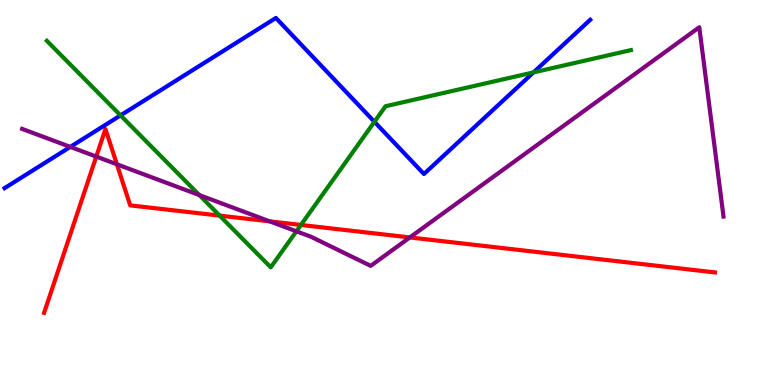[{'lines': ['blue', 'red'], 'intersections': []}, {'lines': ['green', 'red'], 'intersections': [{'x': 2.83, 'y': 4.4}, {'x': 3.88, 'y': 4.16}]}, {'lines': ['purple', 'red'], 'intersections': [{'x': 1.24, 'y': 5.93}, {'x': 1.51, 'y': 5.73}, {'x': 3.48, 'y': 4.25}, {'x': 5.29, 'y': 3.83}]}, {'lines': ['blue', 'green'], 'intersections': [{'x': 1.56, 'y': 7.0}, {'x': 4.83, 'y': 6.84}, {'x': 6.88, 'y': 8.12}]}, {'lines': ['blue', 'purple'], 'intersections': [{'x': 0.907, 'y': 6.18}]}, {'lines': ['green', 'purple'], 'intersections': [{'x': 2.57, 'y': 4.93}, {'x': 3.82, 'y': 3.99}]}]